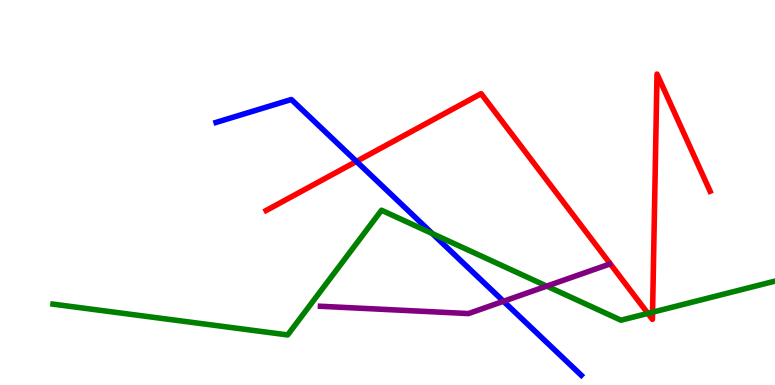[{'lines': ['blue', 'red'], 'intersections': [{'x': 4.6, 'y': 5.81}]}, {'lines': ['green', 'red'], 'intersections': [{'x': 8.36, 'y': 1.86}, {'x': 8.42, 'y': 1.89}]}, {'lines': ['purple', 'red'], 'intersections': []}, {'lines': ['blue', 'green'], 'intersections': [{'x': 5.58, 'y': 3.93}]}, {'lines': ['blue', 'purple'], 'intersections': [{'x': 6.5, 'y': 2.17}]}, {'lines': ['green', 'purple'], 'intersections': [{'x': 7.05, 'y': 2.57}]}]